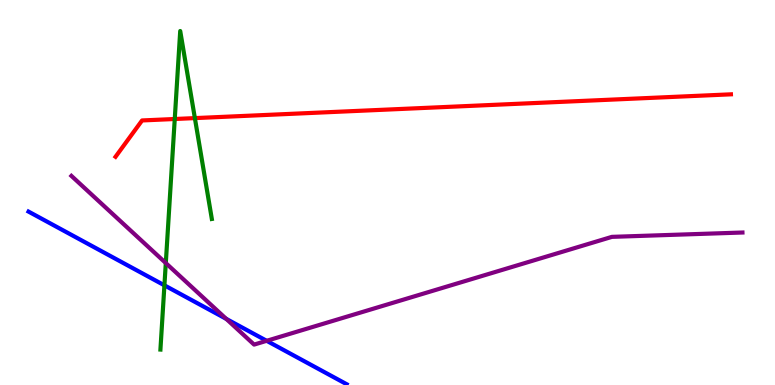[{'lines': ['blue', 'red'], 'intersections': []}, {'lines': ['green', 'red'], 'intersections': [{'x': 2.25, 'y': 6.91}, {'x': 2.51, 'y': 6.93}]}, {'lines': ['purple', 'red'], 'intersections': []}, {'lines': ['blue', 'green'], 'intersections': [{'x': 2.12, 'y': 2.59}]}, {'lines': ['blue', 'purple'], 'intersections': [{'x': 2.92, 'y': 1.72}, {'x': 3.44, 'y': 1.15}]}, {'lines': ['green', 'purple'], 'intersections': [{'x': 2.14, 'y': 3.17}]}]